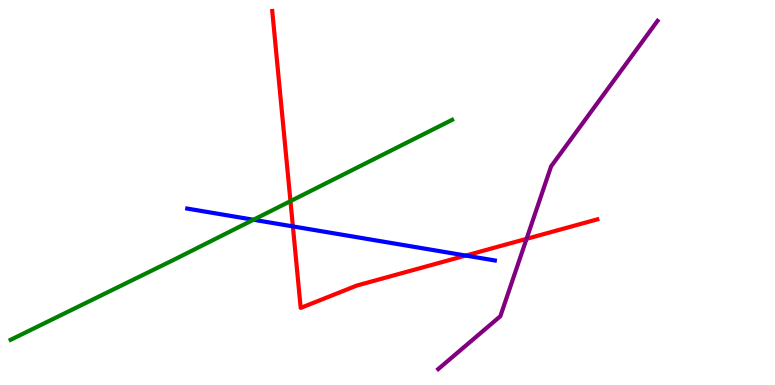[{'lines': ['blue', 'red'], 'intersections': [{'x': 3.78, 'y': 4.12}, {'x': 6.01, 'y': 3.36}]}, {'lines': ['green', 'red'], 'intersections': [{'x': 3.75, 'y': 4.78}]}, {'lines': ['purple', 'red'], 'intersections': [{'x': 6.79, 'y': 3.8}]}, {'lines': ['blue', 'green'], 'intersections': [{'x': 3.27, 'y': 4.29}]}, {'lines': ['blue', 'purple'], 'intersections': []}, {'lines': ['green', 'purple'], 'intersections': []}]